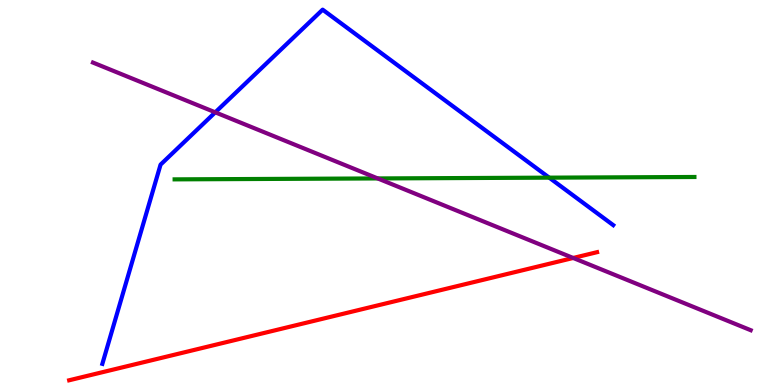[{'lines': ['blue', 'red'], 'intersections': []}, {'lines': ['green', 'red'], 'intersections': []}, {'lines': ['purple', 'red'], 'intersections': [{'x': 7.4, 'y': 3.3}]}, {'lines': ['blue', 'green'], 'intersections': [{'x': 7.09, 'y': 5.39}]}, {'lines': ['blue', 'purple'], 'intersections': [{'x': 2.78, 'y': 7.08}]}, {'lines': ['green', 'purple'], 'intersections': [{'x': 4.87, 'y': 5.37}]}]